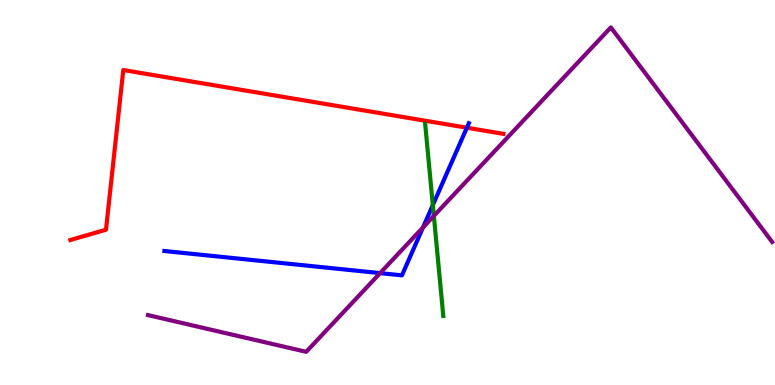[{'lines': ['blue', 'red'], 'intersections': [{'x': 6.02, 'y': 6.68}]}, {'lines': ['green', 'red'], 'intersections': []}, {'lines': ['purple', 'red'], 'intersections': []}, {'lines': ['blue', 'green'], 'intersections': [{'x': 5.58, 'y': 4.67}]}, {'lines': ['blue', 'purple'], 'intersections': [{'x': 4.9, 'y': 2.91}, {'x': 5.46, 'y': 4.09}]}, {'lines': ['green', 'purple'], 'intersections': [{'x': 5.6, 'y': 4.39}]}]